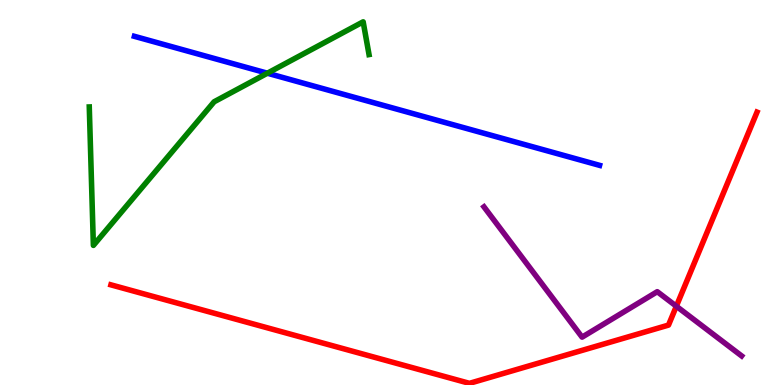[{'lines': ['blue', 'red'], 'intersections': []}, {'lines': ['green', 'red'], 'intersections': []}, {'lines': ['purple', 'red'], 'intersections': [{'x': 8.73, 'y': 2.05}]}, {'lines': ['blue', 'green'], 'intersections': [{'x': 3.45, 'y': 8.1}]}, {'lines': ['blue', 'purple'], 'intersections': []}, {'lines': ['green', 'purple'], 'intersections': []}]